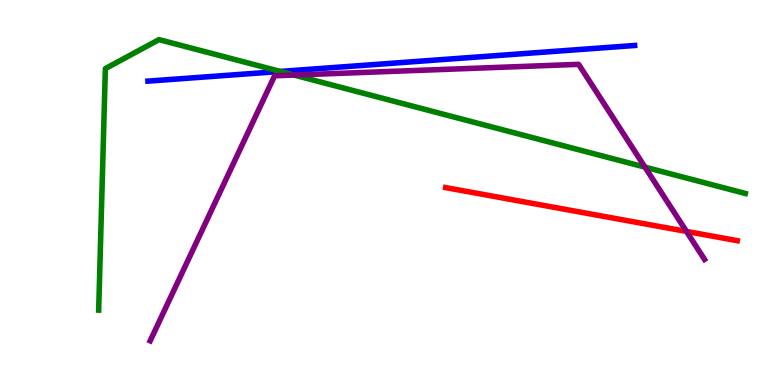[{'lines': ['blue', 'red'], 'intersections': []}, {'lines': ['green', 'red'], 'intersections': []}, {'lines': ['purple', 'red'], 'intersections': [{'x': 8.86, 'y': 3.99}]}, {'lines': ['blue', 'green'], 'intersections': [{'x': 3.62, 'y': 8.14}]}, {'lines': ['blue', 'purple'], 'intersections': []}, {'lines': ['green', 'purple'], 'intersections': [{'x': 3.79, 'y': 8.05}, {'x': 8.32, 'y': 5.66}]}]